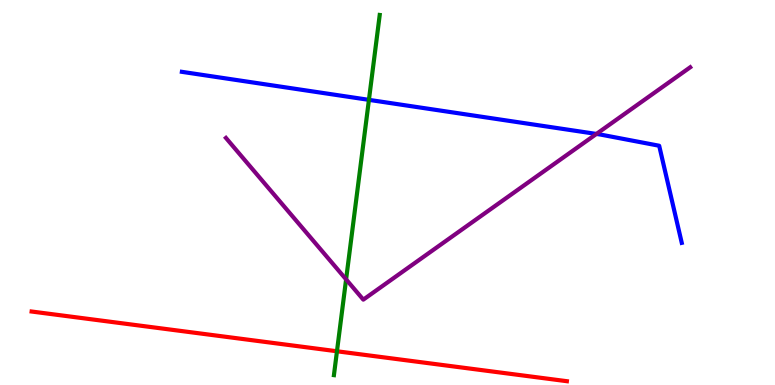[{'lines': ['blue', 'red'], 'intersections': []}, {'lines': ['green', 'red'], 'intersections': [{'x': 4.35, 'y': 0.876}]}, {'lines': ['purple', 'red'], 'intersections': []}, {'lines': ['blue', 'green'], 'intersections': [{'x': 4.76, 'y': 7.41}]}, {'lines': ['blue', 'purple'], 'intersections': [{'x': 7.7, 'y': 6.52}]}, {'lines': ['green', 'purple'], 'intersections': [{'x': 4.47, 'y': 2.74}]}]